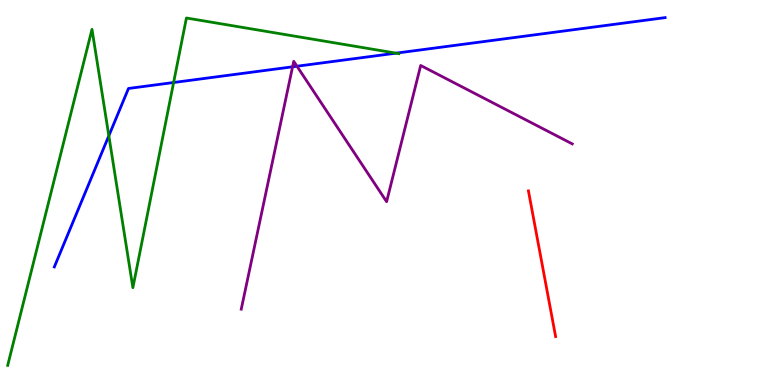[{'lines': ['blue', 'red'], 'intersections': []}, {'lines': ['green', 'red'], 'intersections': []}, {'lines': ['purple', 'red'], 'intersections': []}, {'lines': ['blue', 'green'], 'intersections': [{'x': 1.4, 'y': 6.47}, {'x': 2.24, 'y': 7.86}, {'x': 5.11, 'y': 8.62}]}, {'lines': ['blue', 'purple'], 'intersections': [{'x': 3.78, 'y': 8.26}, {'x': 3.83, 'y': 8.28}]}, {'lines': ['green', 'purple'], 'intersections': []}]